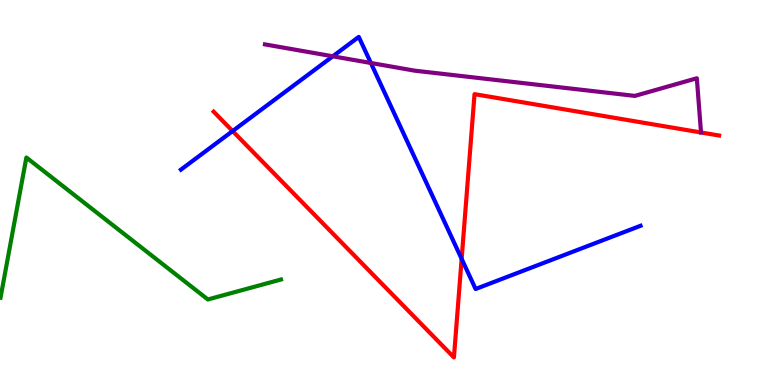[{'lines': ['blue', 'red'], 'intersections': [{'x': 3.0, 'y': 6.6}, {'x': 5.96, 'y': 3.28}]}, {'lines': ['green', 'red'], 'intersections': []}, {'lines': ['purple', 'red'], 'intersections': []}, {'lines': ['blue', 'green'], 'intersections': []}, {'lines': ['blue', 'purple'], 'intersections': [{'x': 4.29, 'y': 8.54}, {'x': 4.79, 'y': 8.36}]}, {'lines': ['green', 'purple'], 'intersections': []}]